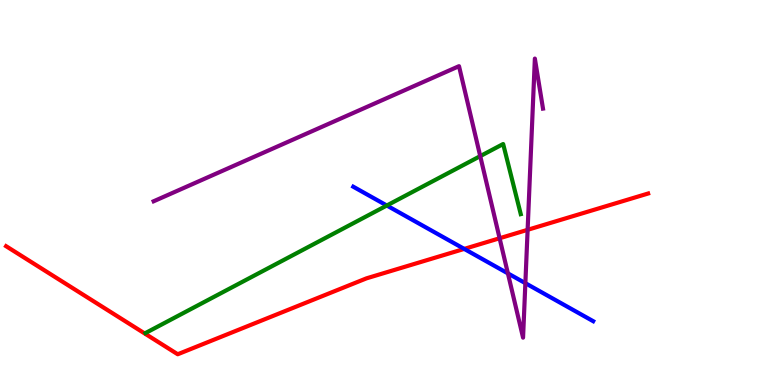[{'lines': ['blue', 'red'], 'intersections': [{'x': 5.99, 'y': 3.53}]}, {'lines': ['green', 'red'], 'intersections': []}, {'lines': ['purple', 'red'], 'intersections': [{'x': 6.45, 'y': 3.81}, {'x': 6.81, 'y': 4.03}]}, {'lines': ['blue', 'green'], 'intersections': [{'x': 4.99, 'y': 4.66}]}, {'lines': ['blue', 'purple'], 'intersections': [{'x': 6.55, 'y': 2.9}, {'x': 6.78, 'y': 2.64}]}, {'lines': ['green', 'purple'], 'intersections': [{'x': 6.2, 'y': 5.94}]}]